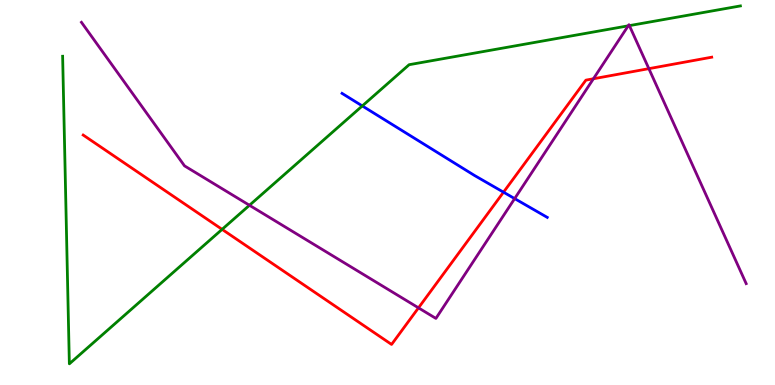[{'lines': ['blue', 'red'], 'intersections': [{'x': 6.5, 'y': 5.01}]}, {'lines': ['green', 'red'], 'intersections': [{'x': 2.87, 'y': 4.04}]}, {'lines': ['purple', 'red'], 'intersections': [{'x': 5.4, 'y': 2.0}, {'x': 7.66, 'y': 7.95}, {'x': 8.37, 'y': 8.22}]}, {'lines': ['blue', 'green'], 'intersections': [{'x': 4.67, 'y': 7.25}]}, {'lines': ['blue', 'purple'], 'intersections': [{'x': 6.64, 'y': 4.84}]}, {'lines': ['green', 'purple'], 'intersections': [{'x': 3.22, 'y': 4.67}, {'x': 8.11, 'y': 9.33}, {'x': 8.12, 'y': 9.33}]}]